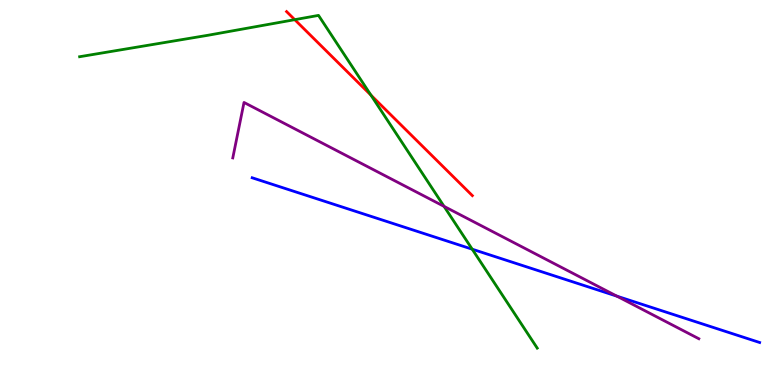[{'lines': ['blue', 'red'], 'intersections': []}, {'lines': ['green', 'red'], 'intersections': [{'x': 3.8, 'y': 9.49}, {'x': 4.79, 'y': 7.53}]}, {'lines': ['purple', 'red'], 'intersections': []}, {'lines': ['blue', 'green'], 'intersections': [{'x': 6.09, 'y': 3.53}]}, {'lines': ['blue', 'purple'], 'intersections': [{'x': 7.96, 'y': 2.31}]}, {'lines': ['green', 'purple'], 'intersections': [{'x': 5.73, 'y': 4.64}]}]